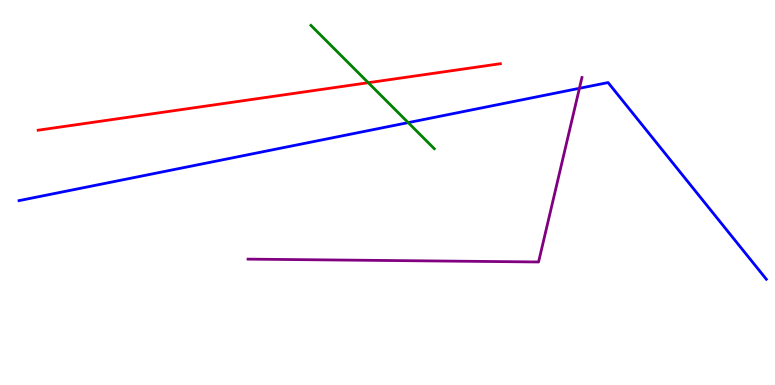[{'lines': ['blue', 'red'], 'intersections': []}, {'lines': ['green', 'red'], 'intersections': [{'x': 4.75, 'y': 7.85}]}, {'lines': ['purple', 'red'], 'intersections': []}, {'lines': ['blue', 'green'], 'intersections': [{'x': 5.27, 'y': 6.81}]}, {'lines': ['blue', 'purple'], 'intersections': [{'x': 7.48, 'y': 7.71}]}, {'lines': ['green', 'purple'], 'intersections': []}]